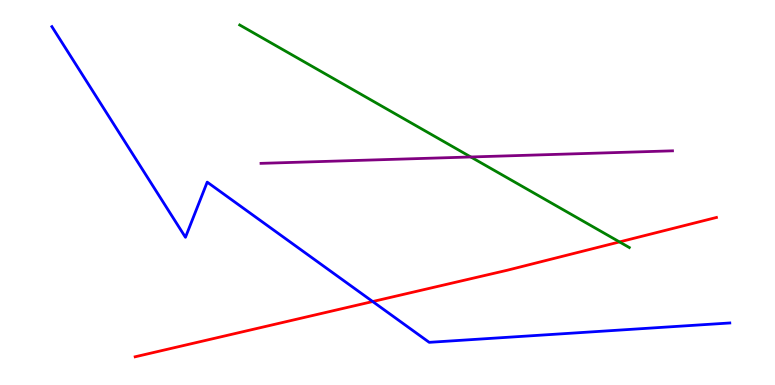[{'lines': ['blue', 'red'], 'intersections': [{'x': 4.81, 'y': 2.17}]}, {'lines': ['green', 'red'], 'intersections': [{'x': 7.99, 'y': 3.72}]}, {'lines': ['purple', 'red'], 'intersections': []}, {'lines': ['blue', 'green'], 'intersections': []}, {'lines': ['blue', 'purple'], 'intersections': []}, {'lines': ['green', 'purple'], 'intersections': [{'x': 6.07, 'y': 5.92}]}]